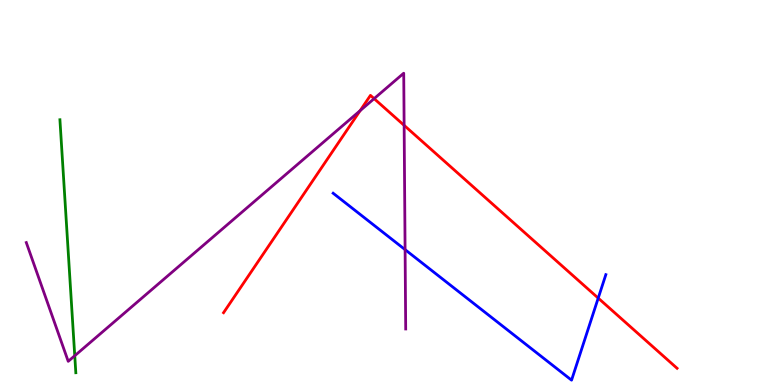[{'lines': ['blue', 'red'], 'intersections': [{'x': 7.72, 'y': 2.26}]}, {'lines': ['green', 'red'], 'intersections': []}, {'lines': ['purple', 'red'], 'intersections': [{'x': 4.65, 'y': 7.13}, {'x': 4.83, 'y': 7.44}, {'x': 5.21, 'y': 6.74}]}, {'lines': ['blue', 'green'], 'intersections': []}, {'lines': ['blue', 'purple'], 'intersections': [{'x': 5.23, 'y': 3.52}]}, {'lines': ['green', 'purple'], 'intersections': [{'x': 0.965, 'y': 0.76}]}]